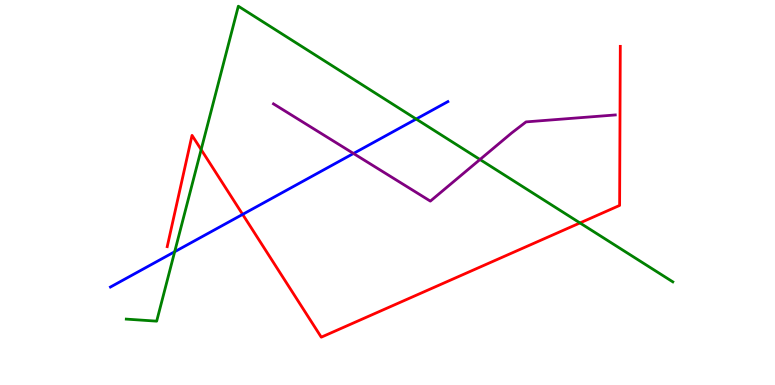[{'lines': ['blue', 'red'], 'intersections': [{'x': 3.13, 'y': 4.43}]}, {'lines': ['green', 'red'], 'intersections': [{'x': 2.6, 'y': 6.11}, {'x': 7.48, 'y': 4.21}]}, {'lines': ['purple', 'red'], 'intersections': []}, {'lines': ['blue', 'green'], 'intersections': [{'x': 2.25, 'y': 3.46}, {'x': 5.37, 'y': 6.91}]}, {'lines': ['blue', 'purple'], 'intersections': [{'x': 4.56, 'y': 6.01}]}, {'lines': ['green', 'purple'], 'intersections': [{'x': 6.19, 'y': 5.86}]}]